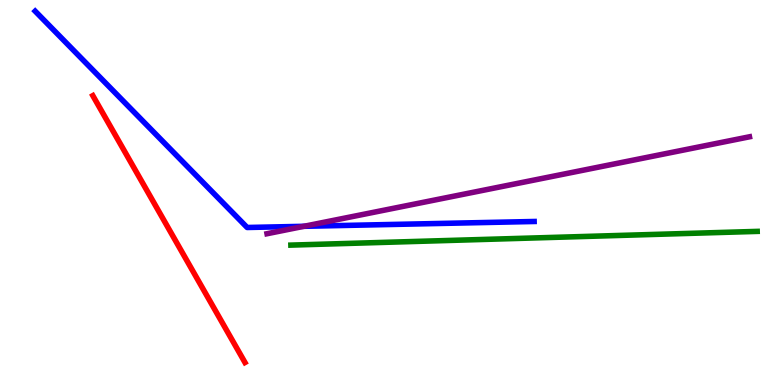[{'lines': ['blue', 'red'], 'intersections': []}, {'lines': ['green', 'red'], 'intersections': []}, {'lines': ['purple', 'red'], 'intersections': []}, {'lines': ['blue', 'green'], 'intersections': []}, {'lines': ['blue', 'purple'], 'intersections': [{'x': 3.92, 'y': 4.12}]}, {'lines': ['green', 'purple'], 'intersections': []}]